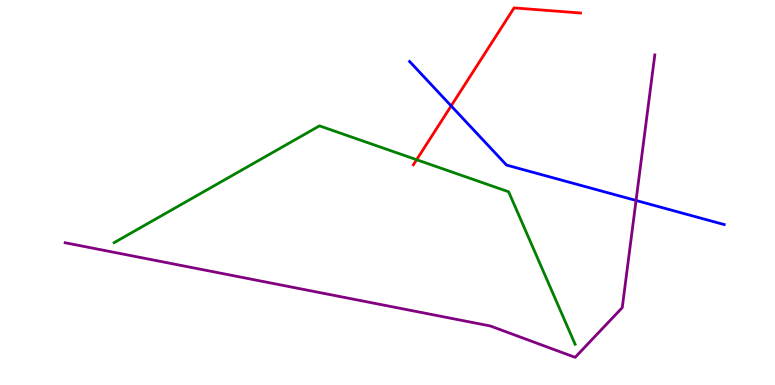[{'lines': ['blue', 'red'], 'intersections': [{'x': 5.82, 'y': 7.25}]}, {'lines': ['green', 'red'], 'intersections': [{'x': 5.38, 'y': 5.85}]}, {'lines': ['purple', 'red'], 'intersections': []}, {'lines': ['blue', 'green'], 'intersections': []}, {'lines': ['blue', 'purple'], 'intersections': [{'x': 8.21, 'y': 4.79}]}, {'lines': ['green', 'purple'], 'intersections': []}]